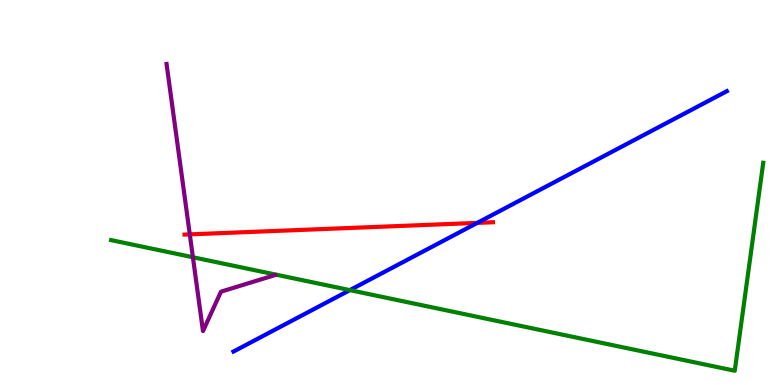[{'lines': ['blue', 'red'], 'intersections': [{'x': 6.16, 'y': 4.21}]}, {'lines': ['green', 'red'], 'intersections': []}, {'lines': ['purple', 'red'], 'intersections': [{'x': 2.45, 'y': 3.91}]}, {'lines': ['blue', 'green'], 'intersections': [{'x': 4.51, 'y': 2.46}]}, {'lines': ['blue', 'purple'], 'intersections': []}, {'lines': ['green', 'purple'], 'intersections': [{'x': 2.49, 'y': 3.32}]}]